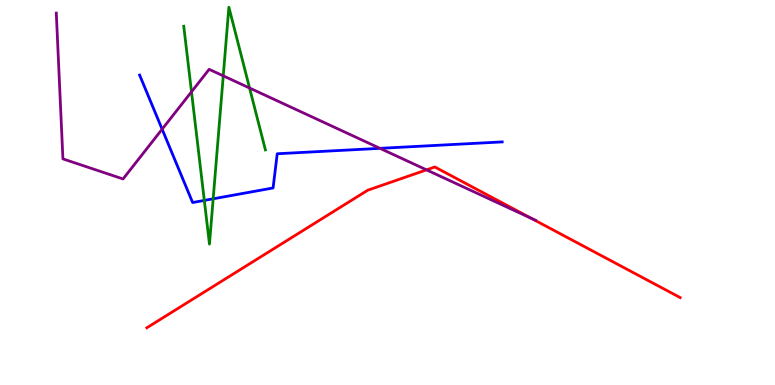[{'lines': ['blue', 'red'], 'intersections': []}, {'lines': ['green', 'red'], 'intersections': []}, {'lines': ['purple', 'red'], 'intersections': [{'x': 5.5, 'y': 5.59}, {'x': 6.86, 'y': 4.33}]}, {'lines': ['blue', 'green'], 'intersections': [{'x': 2.64, 'y': 4.79}, {'x': 2.75, 'y': 4.84}]}, {'lines': ['blue', 'purple'], 'intersections': [{'x': 2.09, 'y': 6.64}, {'x': 4.9, 'y': 6.15}]}, {'lines': ['green', 'purple'], 'intersections': [{'x': 2.47, 'y': 7.62}, {'x': 2.88, 'y': 8.03}, {'x': 3.22, 'y': 7.71}]}]